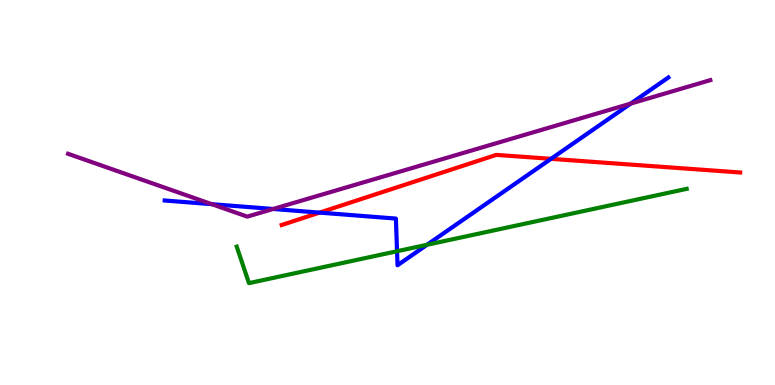[{'lines': ['blue', 'red'], 'intersections': [{'x': 4.12, 'y': 4.48}, {'x': 7.11, 'y': 5.87}]}, {'lines': ['green', 'red'], 'intersections': []}, {'lines': ['purple', 'red'], 'intersections': []}, {'lines': ['blue', 'green'], 'intersections': [{'x': 5.12, 'y': 3.47}, {'x': 5.51, 'y': 3.64}]}, {'lines': ['blue', 'purple'], 'intersections': [{'x': 2.73, 'y': 4.7}, {'x': 3.52, 'y': 4.57}, {'x': 8.14, 'y': 7.31}]}, {'lines': ['green', 'purple'], 'intersections': []}]